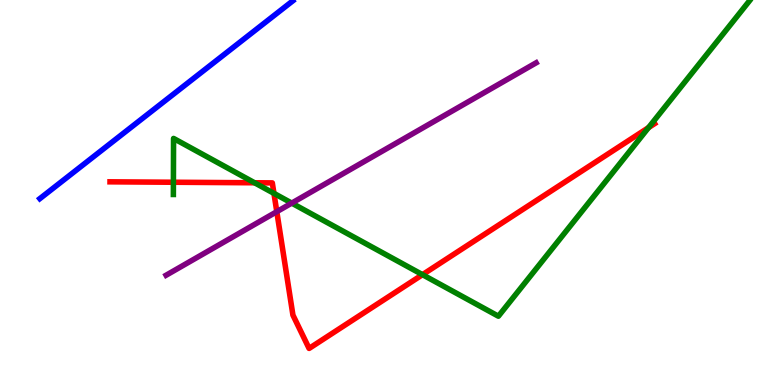[{'lines': ['blue', 'red'], 'intersections': []}, {'lines': ['green', 'red'], 'intersections': [{'x': 2.24, 'y': 5.27}, {'x': 3.29, 'y': 5.25}, {'x': 3.53, 'y': 4.98}, {'x': 5.45, 'y': 2.87}, {'x': 8.37, 'y': 6.69}]}, {'lines': ['purple', 'red'], 'intersections': [{'x': 3.57, 'y': 4.5}]}, {'lines': ['blue', 'green'], 'intersections': []}, {'lines': ['blue', 'purple'], 'intersections': []}, {'lines': ['green', 'purple'], 'intersections': [{'x': 3.76, 'y': 4.72}]}]